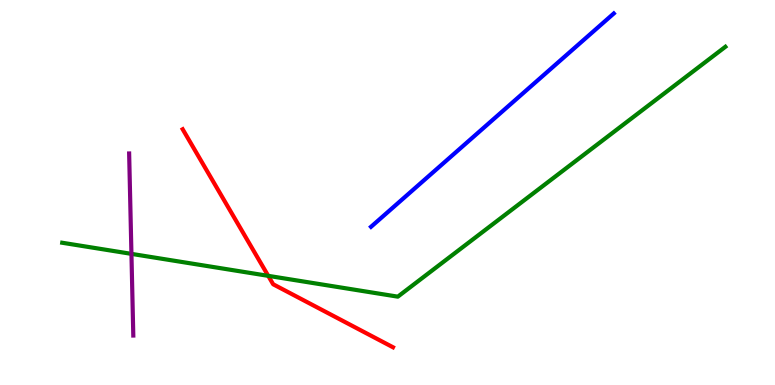[{'lines': ['blue', 'red'], 'intersections': []}, {'lines': ['green', 'red'], 'intersections': [{'x': 3.46, 'y': 2.84}]}, {'lines': ['purple', 'red'], 'intersections': []}, {'lines': ['blue', 'green'], 'intersections': []}, {'lines': ['blue', 'purple'], 'intersections': []}, {'lines': ['green', 'purple'], 'intersections': [{'x': 1.7, 'y': 3.41}]}]